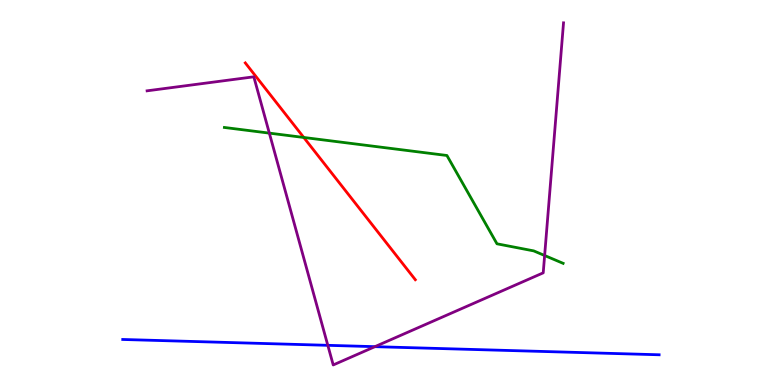[{'lines': ['blue', 'red'], 'intersections': []}, {'lines': ['green', 'red'], 'intersections': [{'x': 3.92, 'y': 6.43}]}, {'lines': ['purple', 'red'], 'intersections': []}, {'lines': ['blue', 'green'], 'intersections': []}, {'lines': ['blue', 'purple'], 'intersections': [{'x': 4.23, 'y': 1.03}, {'x': 4.84, 'y': 0.996}]}, {'lines': ['green', 'purple'], 'intersections': [{'x': 3.48, 'y': 6.54}, {'x': 7.03, 'y': 3.36}]}]